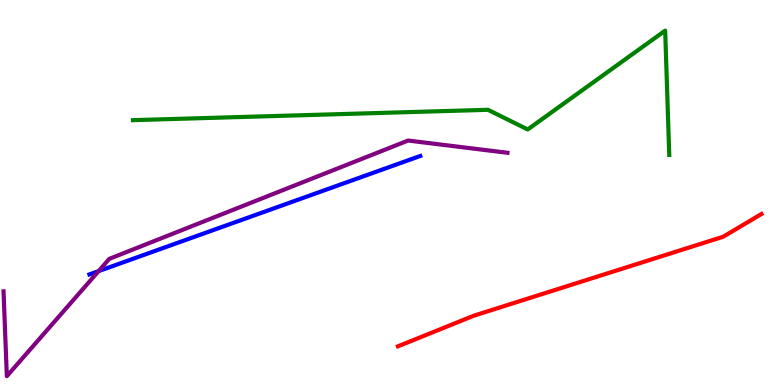[{'lines': ['blue', 'red'], 'intersections': []}, {'lines': ['green', 'red'], 'intersections': []}, {'lines': ['purple', 'red'], 'intersections': []}, {'lines': ['blue', 'green'], 'intersections': []}, {'lines': ['blue', 'purple'], 'intersections': [{'x': 1.27, 'y': 2.96}]}, {'lines': ['green', 'purple'], 'intersections': []}]